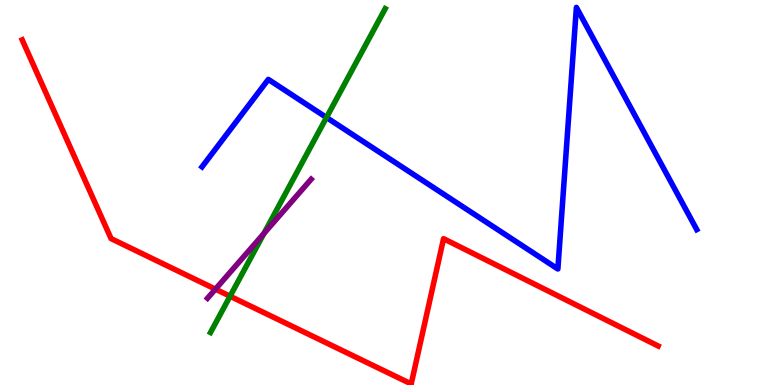[{'lines': ['blue', 'red'], 'intersections': []}, {'lines': ['green', 'red'], 'intersections': [{'x': 2.97, 'y': 2.31}]}, {'lines': ['purple', 'red'], 'intersections': [{'x': 2.78, 'y': 2.49}]}, {'lines': ['blue', 'green'], 'intersections': [{'x': 4.21, 'y': 6.95}]}, {'lines': ['blue', 'purple'], 'intersections': []}, {'lines': ['green', 'purple'], 'intersections': [{'x': 3.41, 'y': 3.94}]}]